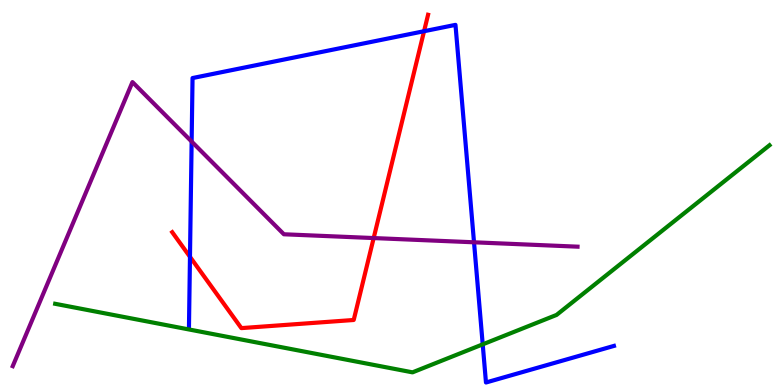[{'lines': ['blue', 'red'], 'intersections': [{'x': 2.45, 'y': 3.33}, {'x': 5.47, 'y': 9.19}]}, {'lines': ['green', 'red'], 'intersections': []}, {'lines': ['purple', 'red'], 'intersections': [{'x': 4.82, 'y': 3.82}]}, {'lines': ['blue', 'green'], 'intersections': [{'x': 6.23, 'y': 1.06}]}, {'lines': ['blue', 'purple'], 'intersections': [{'x': 2.47, 'y': 6.32}, {'x': 6.12, 'y': 3.71}]}, {'lines': ['green', 'purple'], 'intersections': []}]